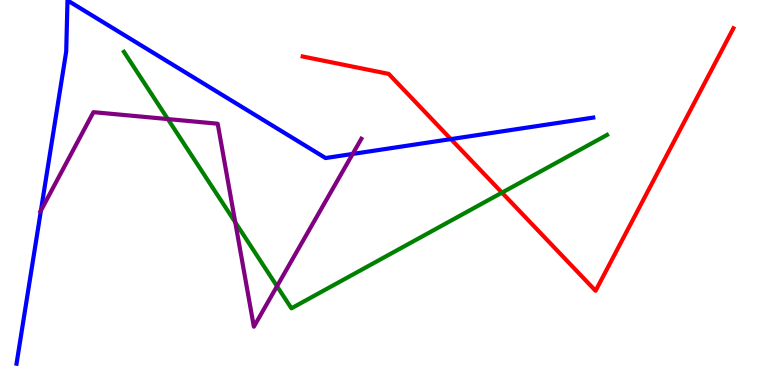[{'lines': ['blue', 'red'], 'intersections': [{'x': 5.82, 'y': 6.39}]}, {'lines': ['green', 'red'], 'intersections': [{'x': 6.48, 'y': 5.0}]}, {'lines': ['purple', 'red'], 'intersections': []}, {'lines': ['blue', 'green'], 'intersections': []}, {'lines': ['blue', 'purple'], 'intersections': [{'x': 0.528, 'y': 4.53}, {'x': 4.55, 'y': 6.0}]}, {'lines': ['green', 'purple'], 'intersections': [{'x': 2.17, 'y': 6.91}, {'x': 3.04, 'y': 4.23}, {'x': 3.57, 'y': 2.57}]}]